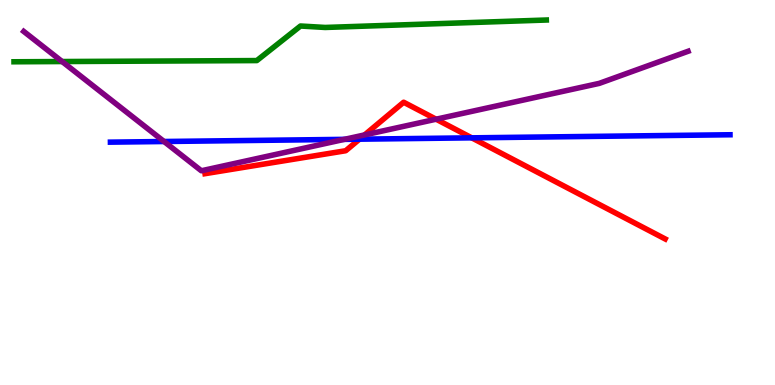[{'lines': ['blue', 'red'], 'intersections': [{'x': 4.64, 'y': 6.38}, {'x': 6.09, 'y': 6.42}]}, {'lines': ['green', 'red'], 'intersections': []}, {'lines': ['purple', 'red'], 'intersections': [{'x': 4.7, 'y': 6.5}, {'x': 5.63, 'y': 6.9}]}, {'lines': ['blue', 'green'], 'intersections': []}, {'lines': ['blue', 'purple'], 'intersections': [{'x': 2.12, 'y': 6.32}, {'x': 4.44, 'y': 6.38}]}, {'lines': ['green', 'purple'], 'intersections': [{'x': 0.801, 'y': 8.4}]}]